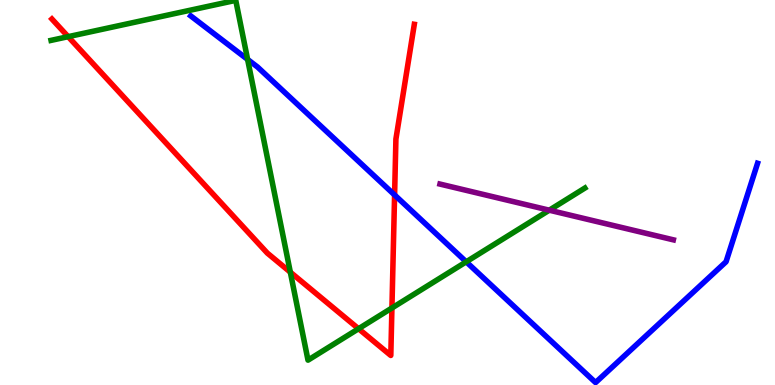[{'lines': ['blue', 'red'], 'intersections': [{'x': 5.09, 'y': 4.94}]}, {'lines': ['green', 'red'], 'intersections': [{'x': 0.879, 'y': 9.05}, {'x': 3.75, 'y': 2.93}, {'x': 4.63, 'y': 1.46}, {'x': 5.06, 'y': 2.0}]}, {'lines': ['purple', 'red'], 'intersections': []}, {'lines': ['blue', 'green'], 'intersections': [{'x': 3.19, 'y': 8.46}, {'x': 6.02, 'y': 3.2}]}, {'lines': ['blue', 'purple'], 'intersections': []}, {'lines': ['green', 'purple'], 'intersections': [{'x': 7.09, 'y': 4.54}]}]